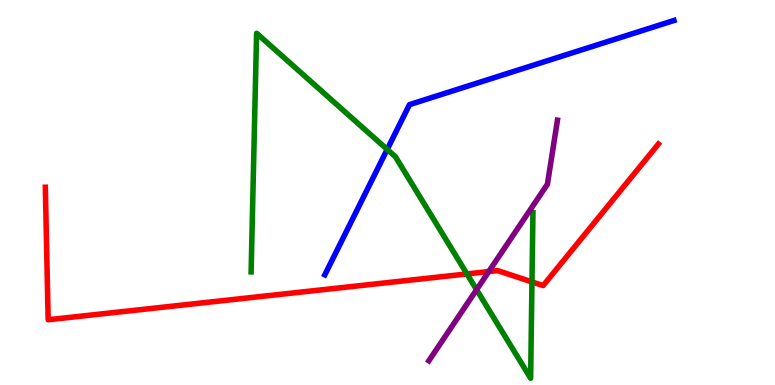[{'lines': ['blue', 'red'], 'intersections': []}, {'lines': ['green', 'red'], 'intersections': [{'x': 6.03, 'y': 2.88}, {'x': 6.86, 'y': 2.68}]}, {'lines': ['purple', 'red'], 'intersections': [{'x': 6.31, 'y': 2.95}]}, {'lines': ['blue', 'green'], 'intersections': [{'x': 5.0, 'y': 6.12}]}, {'lines': ['blue', 'purple'], 'intersections': []}, {'lines': ['green', 'purple'], 'intersections': [{'x': 6.15, 'y': 2.48}]}]